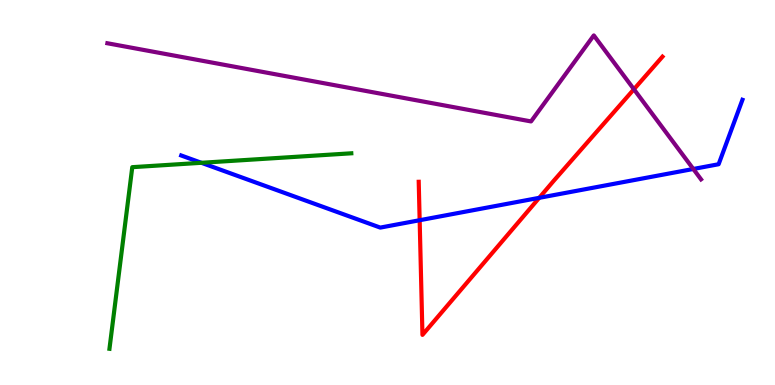[{'lines': ['blue', 'red'], 'intersections': [{'x': 5.41, 'y': 4.28}, {'x': 6.96, 'y': 4.86}]}, {'lines': ['green', 'red'], 'intersections': []}, {'lines': ['purple', 'red'], 'intersections': [{'x': 8.18, 'y': 7.68}]}, {'lines': ['blue', 'green'], 'intersections': [{'x': 2.6, 'y': 5.77}]}, {'lines': ['blue', 'purple'], 'intersections': [{'x': 8.95, 'y': 5.61}]}, {'lines': ['green', 'purple'], 'intersections': []}]